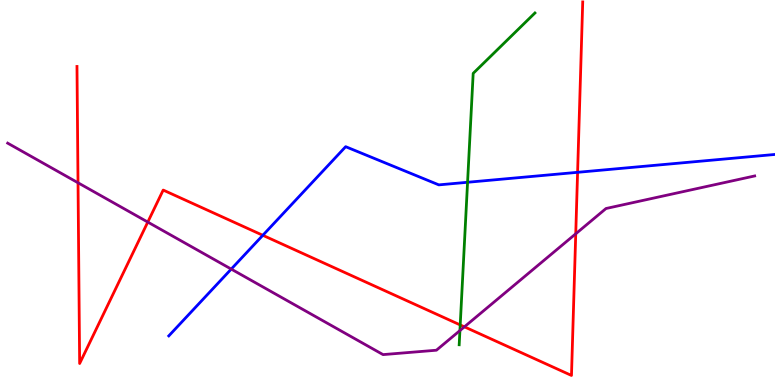[{'lines': ['blue', 'red'], 'intersections': [{'x': 3.39, 'y': 3.89}, {'x': 7.45, 'y': 5.52}]}, {'lines': ['green', 'red'], 'intersections': [{'x': 5.94, 'y': 1.56}]}, {'lines': ['purple', 'red'], 'intersections': [{'x': 1.01, 'y': 5.25}, {'x': 1.91, 'y': 4.23}, {'x': 5.99, 'y': 1.51}, {'x': 7.43, 'y': 3.93}]}, {'lines': ['blue', 'green'], 'intersections': [{'x': 6.03, 'y': 5.27}]}, {'lines': ['blue', 'purple'], 'intersections': [{'x': 2.98, 'y': 3.01}]}, {'lines': ['green', 'purple'], 'intersections': [{'x': 5.93, 'y': 1.41}]}]